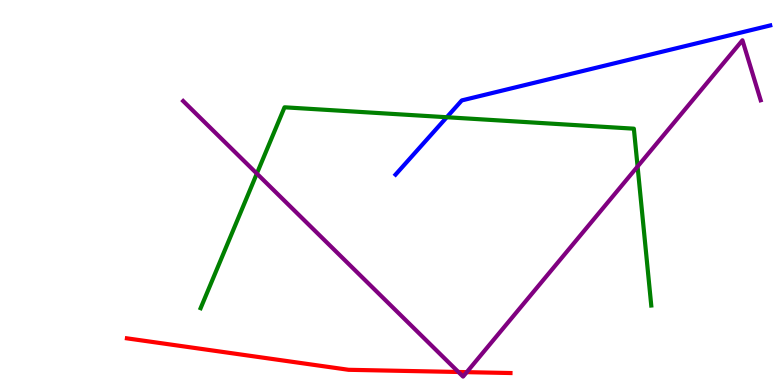[{'lines': ['blue', 'red'], 'intersections': []}, {'lines': ['green', 'red'], 'intersections': []}, {'lines': ['purple', 'red'], 'intersections': [{'x': 5.91, 'y': 0.338}, {'x': 6.02, 'y': 0.334}]}, {'lines': ['blue', 'green'], 'intersections': [{'x': 5.76, 'y': 6.95}]}, {'lines': ['blue', 'purple'], 'intersections': []}, {'lines': ['green', 'purple'], 'intersections': [{'x': 3.31, 'y': 5.49}, {'x': 8.23, 'y': 5.67}]}]